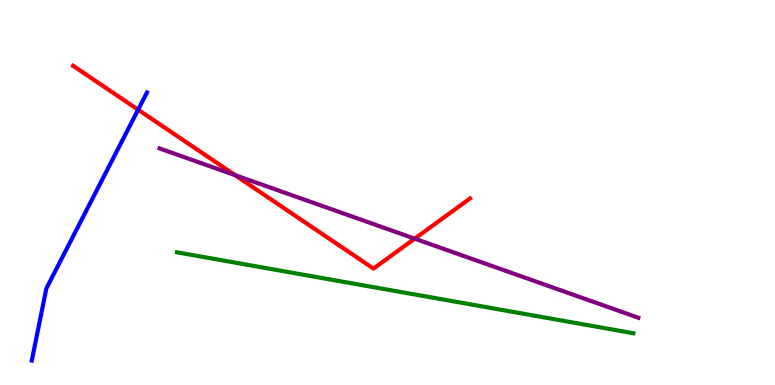[{'lines': ['blue', 'red'], 'intersections': [{'x': 1.78, 'y': 7.15}]}, {'lines': ['green', 'red'], 'intersections': []}, {'lines': ['purple', 'red'], 'intersections': [{'x': 3.03, 'y': 5.45}, {'x': 5.35, 'y': 3.8}]}, {'lines': ['blue', 'green'], 'intersections': []}, {'lines': ['blue', 'purple'], 'intersections': []}, {'lines': ['green', 'purple'], 'intersections': []}]